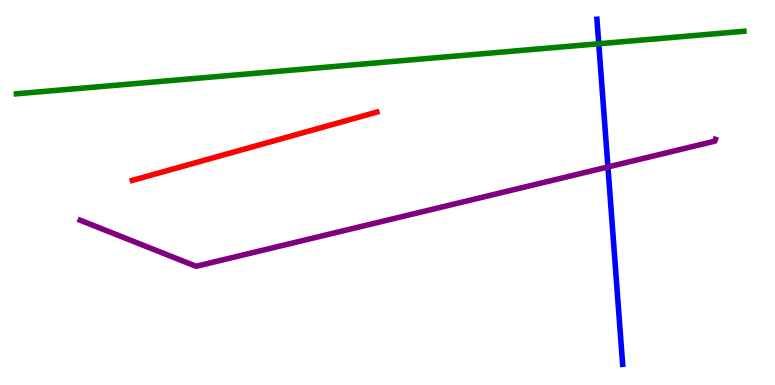[{'lines': ['blue', 'red'], 'intersections': []}, {'lines': ['green', 'red'], 'intersections': []}, {'lines': ['purple', 'red'], 'intersections': []}, {'lines': ['blue', 'green'], 'intersections': [{'x': 7.73, 'y': 8.86}]}, {'lines': ['blue', 'purple'], 'intersections': [{'x': 7.84, 'y': 5.66}]}, {'lines': ['green', 'purple'], 'intersections': []}]